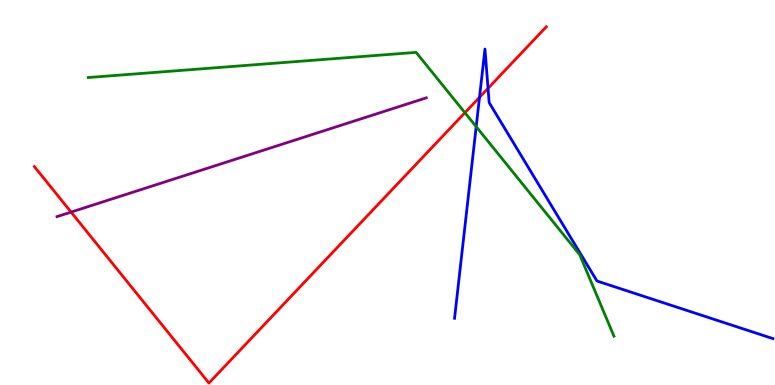[{'lines': ['blue', 'red'], 'intersections': [{'x': 6.19, 'y': 7.47}, {'x': 6.3, 'y': 7.71}]}, {'lines': ['green', 'red'], 'intersections': [{'x': 6.0, 'y': 7.07}]}, {'lines': ['purple', 'red'], 'intersections': [{'x': 0.917, 'y': 4.49}]}, {'lines': ['blue', 'green'], 'intersections': [{'x': 6.14, 'y': 6.71}]}, {'lines': ['blue', 'purple'], 'intersections': []}, {'lines': ['green', 'purple'], 'intersections': []}]